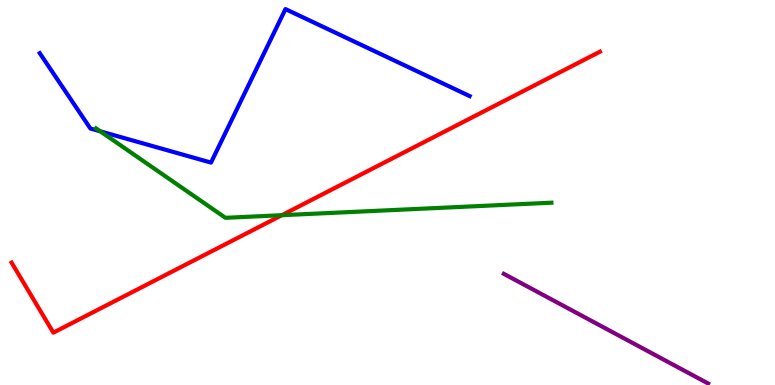[{'lines': ['blue', 'red'], 'intersections': []}, {'lines': ['green', 'red'], 'intersections': [{'x': 3.64, 'y': 4.41}]}, {'lines': ['purple', 'red'], 'intersections': []}, {'lines': ['blue', 'green'], 'intersections': [{'x': 1.29, 'y': 6.59}]}, {'lines': ['blue', 'purple'], 'intersections': []}, {'lines': ['green', 'purple'], 'intersections': []}]